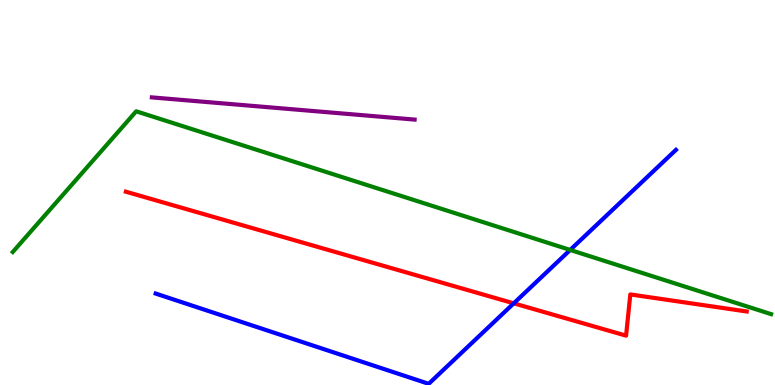[{'lines': ['blue', 'red'], 'intersections': [{'x': 6.63, 'y': 2.12}]}, {'lines': ['green', 'red'], 'intersections': []}, {'lines': ['purple', 'red'], 'intersections': []}, {'lines': ['blue', 'green'], 'intersections': [{'x': 7.36, 'y': 3.51}]}, {'lines': ['blue', 'purple'], 'intersections': []}, {'lines': ['green', 'purple'], 'intersections': []}]